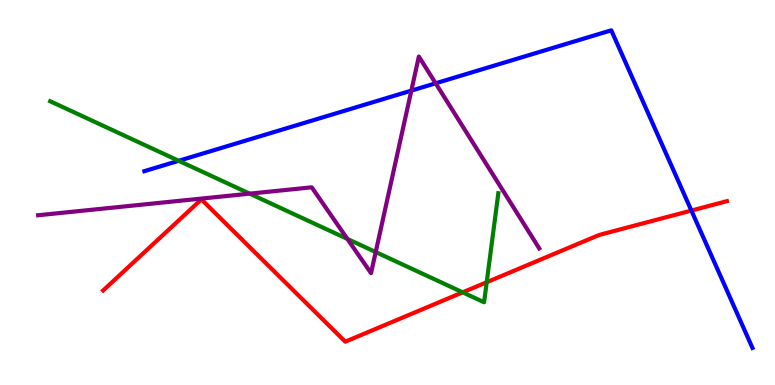[{'lines': ['blue', 'red'], 'intersections': [{'x': 8.92, 'y': 4.53}]}, {'lines': ['green', 'red'], 'intersections': [{'x': 5.97, 'y': 2.41}, {'x': 6.28, 'y': 2.67}]}, {'lines': ['purple', 'red'], 'intersections': []}, {'lines': ['blue', 'green'], 'intersections': [{'x': 2.31, 'y': 5.82}]}, {'lines': ['blue', 'purple'], 'intersections': [{'x': 5.31, 'y': 7.65}, {'x': 5.62, 'y': 7.84}]}, {'lines': ['green', 'purple'], 'intersections': [{'x': 3.22, 'y': 4.97}, {'x': 4.48, 'y': 3.79}, {'x': 4.85, 'y': 3.45}]}]